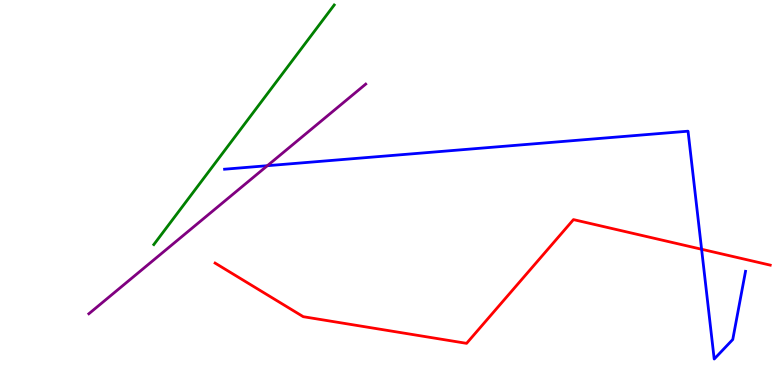[{'lines': ['blue', 'red'], 'intersections': [{'x': 9.05, 'y': 3.53}]}, {'lines': ['green', 'red'], 'intersections': []}, {'lines': ['purple', 'red'], 'intersections': []}, {'lines': ['blue', 'green'], 'intersections': []}, {'lines': ['blue', 'purple'], 'intersections': [{'x': 3.45, 'y': 5.7}]}, {'lines': ['green', 'purple'], 'intersections': []}]